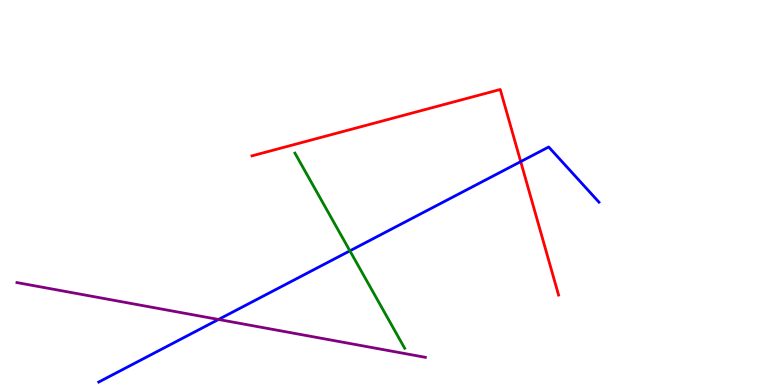[{'lines': ['blue', 'red'], 'intersections': [{'x': 6.72, 'y': 5.8}]}, {'lines': ['green', 'red'], 'intersections': []}, {'lines': ['purple', 'red'], 'intersections': []}, {'lines': ['blue', 'green'], 'intersections': [{'x': 4.51, 'y': 3.48}]}, {'lines': ['blue', 'purple'], 'intersections': [{'x': 2.82, 'y': 1.7}]}, {'lines': ['green', 'purple'], 'intersections': []}]